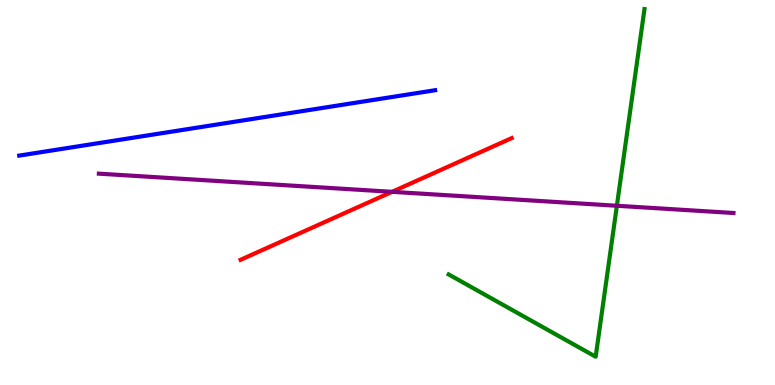[{'lines': ['blue', 'red'], 'intersections': []}, {'lines': ['green', 'red'], 'intersections': []}, {'lines': ['purple', 'red'], 'intersections': [{'x': 5.06, 'y': 5.02}]}, {'lines': ['blue', 'green'], 'intersections': []}, {'lines': ['blue', 'purple'], 'intersections': []}, {'lines': ['green', 'purple'], 'intersections': [{'x': 7.96, 'y': 4.66}]}]